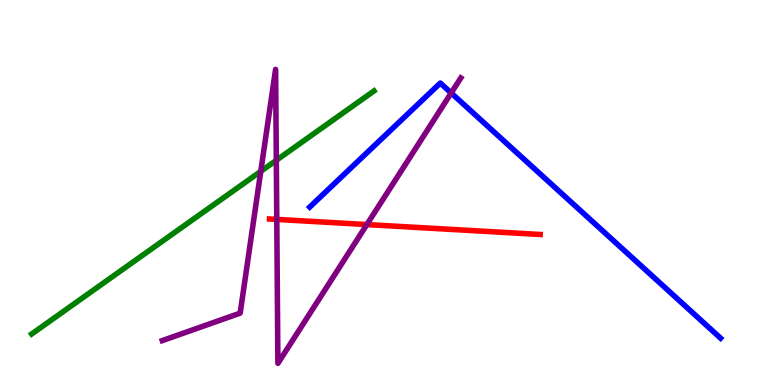[{'lines': ['blue', 'red'], 'intersections': []}, {'lines': ['green', 'red'], 'intersections': []}, {'lines': ['purple', 'red'], 'intersections': [{'x': 3.57, 'y': 4.3}, {'x': 4.73, 'y': 4.17}]}, {'lines': ['blue', 'green'], 'intersections': []}, {'lines': ['blue', 'purple'], 'intersections': [{'x': 5.82, 'y': 7.59}]}, {'lines': ['green', 'purple'], 'intersections': [{'x': 3.36, 'y': 5.55}, {'x': 3.57, 'y': 5.84}]}]